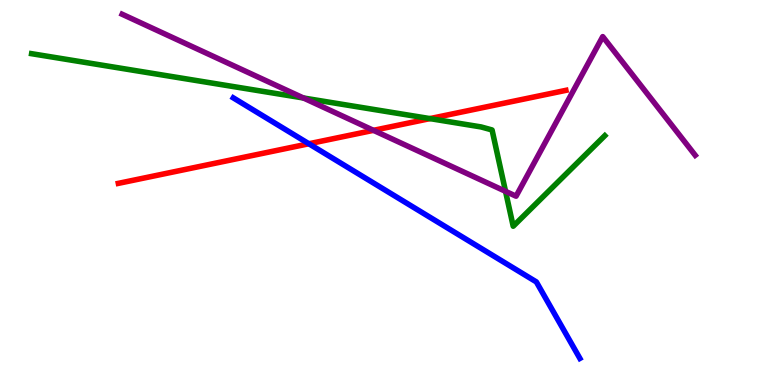[{'lines': ['blue', 'red'], 'intersections': [{'x': 3.99, 'y': 6.27}]}, {'lines': ['green', 'red'], 'intersections': [{'x': 5.55, 'y': 6.92}]}, {'lines': ['purple', 'red'], 'intersections': [{'x': 4.82, 'y': 6.61}]}, {'lines': ['blue', 'green'], 'intersections': []}, {'lines': ['blue', 'purple'], 'intersections': []}, {'lines': ['green', 'purple'], 'intersections': [{'x': 3.92, 'y': 7.45}, {'x': 6.52, 'y': 5.03}]}]